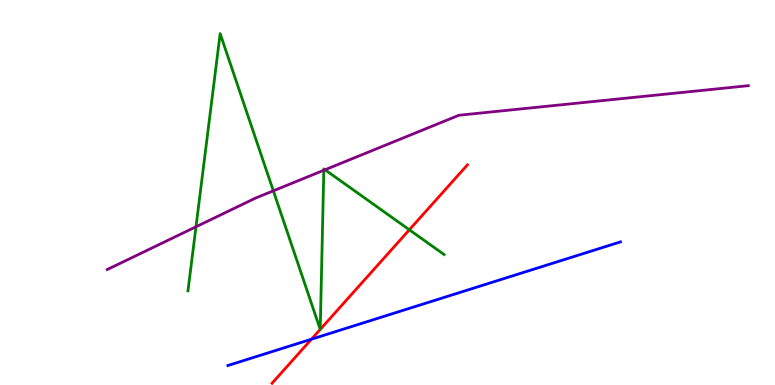[{'lines': ['blue', 'red'], 'intersections': [{'x': 4.02, 'y': 1.19}]}, {'lines': ['green', 'red'], 'intersections': [{'x': 5.28, 'y': 4.03}]}, {'lines': ['purple', 'red'], 'intersections': []}, {'lines': ['blue', 'green'], 'intersections': []}, {'lines': ['blue', 'purple'], 'intersections': []}, {'lines': ['green', 'purple'], 'intersections': [{'x': 2.53, 'y': 4.11}, {'x': 3.53, 'y': 5.04}, {'x': 4.18, 'y': 5.58}, {'x': 4.19, 'y': 5.59}]}]